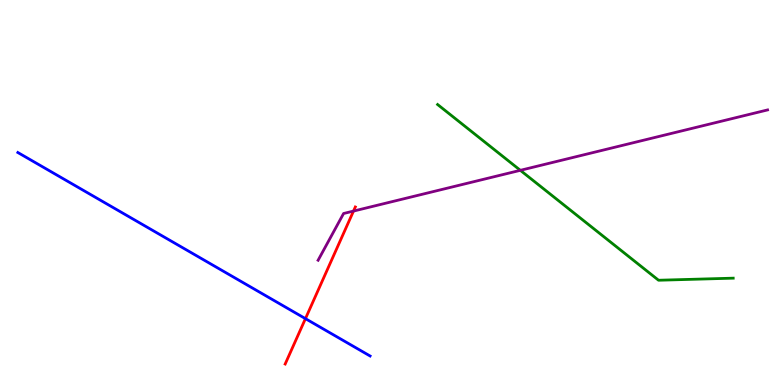[{'lines': ['blue', 'red'], 'intersections': [{'x': 3.94, 'y': 1.72}]}, {'lines': ['green', 'red'], 'intersections': []}, {'lines': ['purple', 'red'], 'intersections': [{'x': 4.56, 'y': 4.52}]}, {'lines': ['blue', 'green'], 'intersections': []}, {'lines': ['blue', 'purple'], 'intersections': []}, {'lines': ['green', 'purple'], 'intersections': [{'x': 6.71, 'y': 5.58}]}]